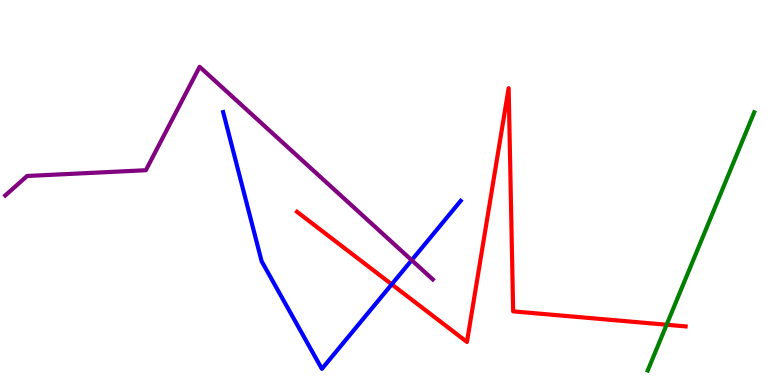[{'lines': ['blue', 'red'], 'intersections': [{'x': 5.05, 'y': 2.61}]}, {'lines': ['green', 'red'], 'intersections': [{'x': 8.6, 'y': 1.57}]}, {'lines': ['purple', 'red'], 'intersections': []}, {'lines': ['blue', 'green'], 'intersections': []}, {'lines': ['blue', 'purple'], 'intersections': [{'x': 5.31, 'y': 3.24}]}, {'lines': ['green', 'purple'], 'intersections': []}]